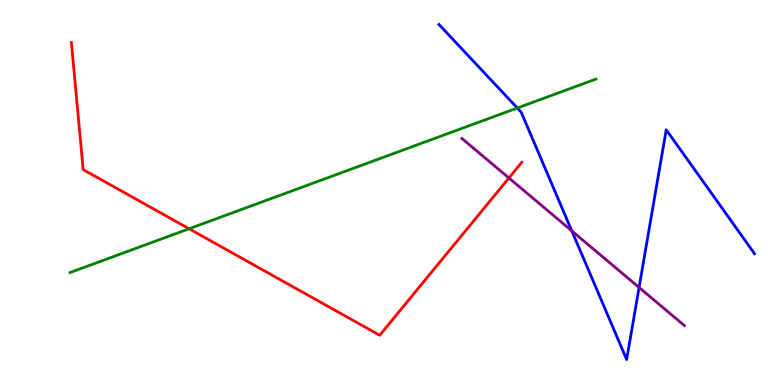[{'lines': ['blue', 'red'], 'intersections': []}, {'lines': ['green', 'red'], 'intersections': [{'x': 2.44, 'y': 4.06}]}, {'lines': ['purple', 'red'], 'intersections': [{'x': 6.57, 'y': 5.38}]}, {'lines': ['blue', 'green'], 'intersections': [{'x': 6.67, 'y': 7.19}]}, {'lines': ['blue', 'purple'], 'intersections': [{'x': 7.38, 'y': 4.0}, {'x': 8.25, 'y': 2.53}]}, {'lines': ['green', 'purple'], 'intersections': []}]